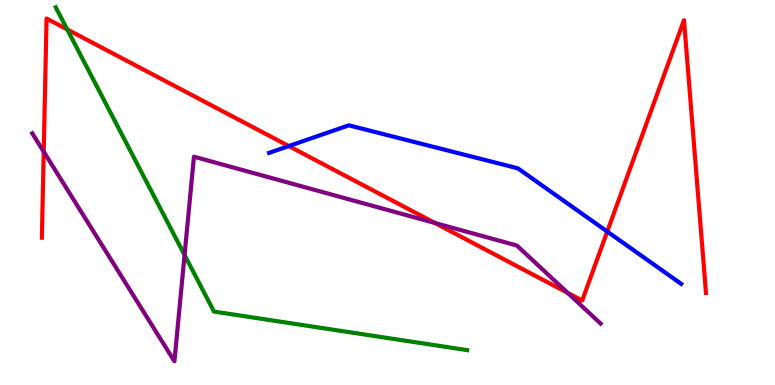[{'lines': ['blue', 'red'], 'intersections': [{'x': 3.73, 'y': 6.21}, {'x': 7.84, 'y': 3.99}]}, {'lines': ['green', 'red'], 'intersections': [{'x': 0.868, 'y': 9.24}]}, {'lines': ['purple', 'red'], 'intersections': [{'x': 0.564, 'y': 6.06}, {'x': 5.61, 'y': 4.21}, {'x': 7.33, 'y': 2.39}]}, {'lines': ['blue', 'green'], 'intersections': []}, {'lines': ['blue', 'purple'], 'intersections': []}, {'lines': ['green', 'purple'], 'intersections': [{'x': 2.38, 'y': 3.38}]}]